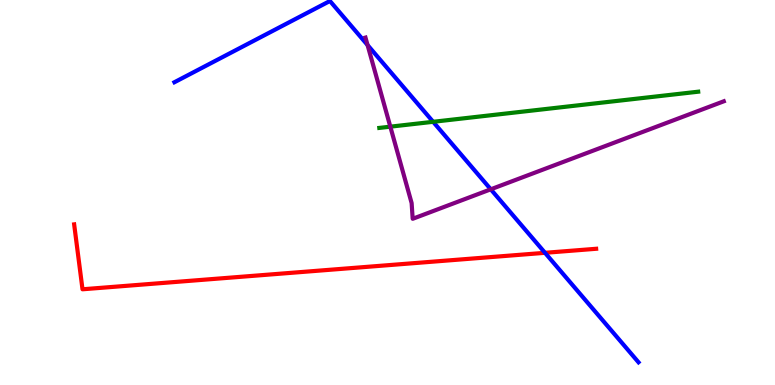[{'lines': ['blue', 'red'], 'intersections': [{'x': 7.03, 'y': 3.43}]}, {'lines': ['green', 'red'], 'intersections': []}, {'lines': ['purple', 'red'], 'intersections': []}, {'lines': ['blue', 'green'], 'intersections': [{'x': 5.59, 'y': 6.84}]}, {'lines': ['blue', 'purple'], 'intersections': [{'x': 4.74, 'y': 8.83}, {'x': 6.33, 'y': 5.08}]}, {'lines': ['green', 'purple'], 'intersections': [{'x': 5.04, 'y': 6.71}]}]